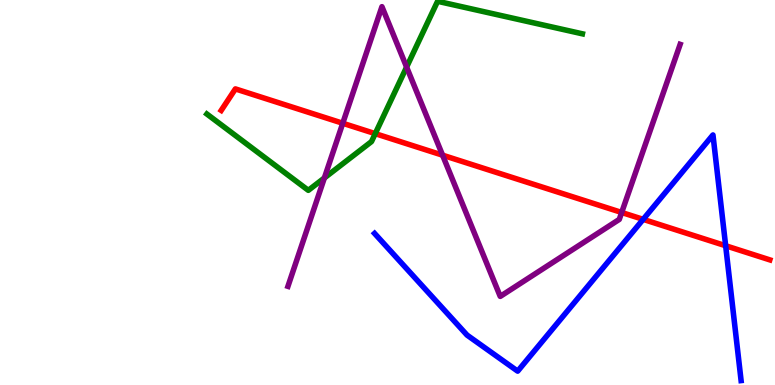[{'lines': ['blue', 'red'], 'intersections': [{'x': 8.3, 'y': 4.3}, {'x': 9.36, 'y': 3.62}]}, {'lines': ['green', 'red'], 'intersections': [{'x': 4.84, 'y': 6.53}]}, {'lines': ['purple', 'red'], 'intersections': [{'x': 4.42, 'y': 6.8}, {'x': 5.71, 'y': 5.97}, {'x': 8.02, 'y': 4.48}]}, {'lines': ['blue', 'green'], 'intersections': []}, {'lines': ['blue', 'purple'], 'intersections': []}, {'lines': ['green', 'purple'], 'intersections': [{'x': 4.19, 'y': 5.38}, {'x': 5.25, 'y': 8.26}]}]